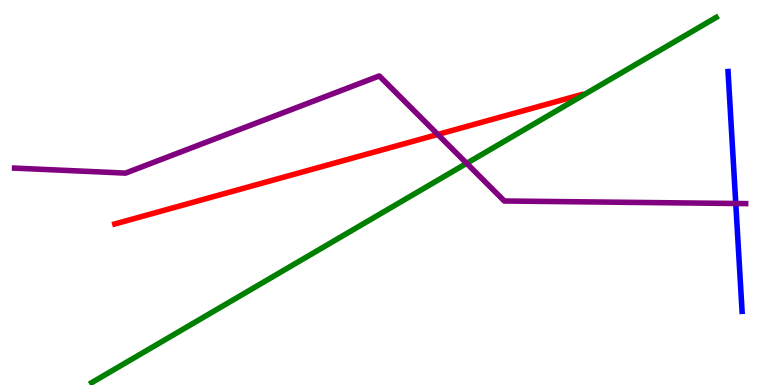[{'lines': ['blue', 'red'], 'intersections': []}, {'lines': ['green', 'red'], 'intersections': []}, {'lines': ['purple', 'red'], 'intersections': [{'x': 5.65, 'y': 6.51}]}, {'lines': ['blue', 'green'], 'intersections': []}, {'lines': ['blue', 'purple'], 'intersections': [{'x': 9.49, 'y': 4.71}]}, {'lines': ['green', 'purple'], 'intersections': [{'x': 6.02, 'y': 5.76}]}]